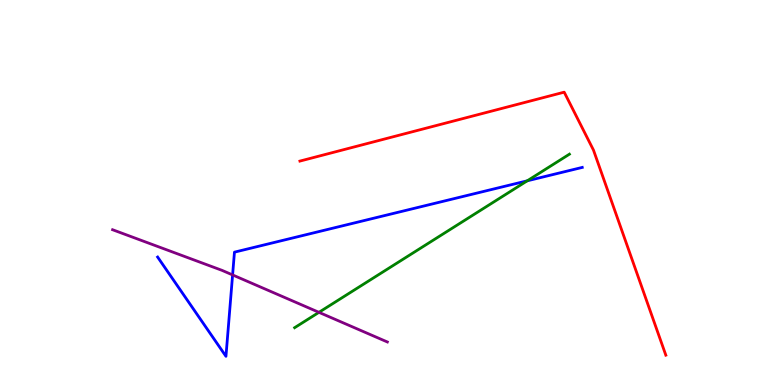[{'lines': ['blue', 'red'], 'intersections': []}, {'lines': ['green', 'red'], 'intersections': []}, {'lines': ['purple', 'red'], 'intersections': []}, {'lines': ['blue', 'green'], 'intersections': [{'x': 6.8, 'y': 5.3}]}, {'lines': ['blue', 'purple'], 'intersections': [{'x': 3.0, 'y': 2.86}]}, {'lines': ['green', 'purple'], 'intersections': [{'x': 4.12, 'y': 1.89}]}]